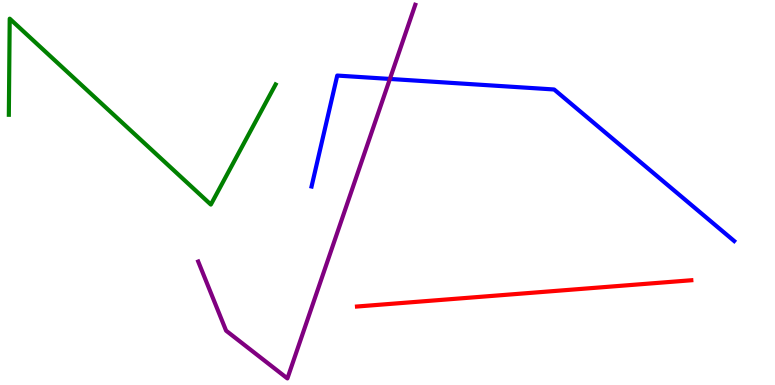[{'lines': ['blue', 'red'], 'intersections': []}, {'lines': ['green', 'red'], 'intersections': []}, {'lines': ['purple', 'red'], 'intersections': []}, {'lines': ['blue', 'green'], 'intersections': []}, {'lines': ['blue', 'purple'], 'intersections': [{'x': 5.03, 'y': 7.95}]}, {'lines': ['green', 'purple'], 'intersections': []}]